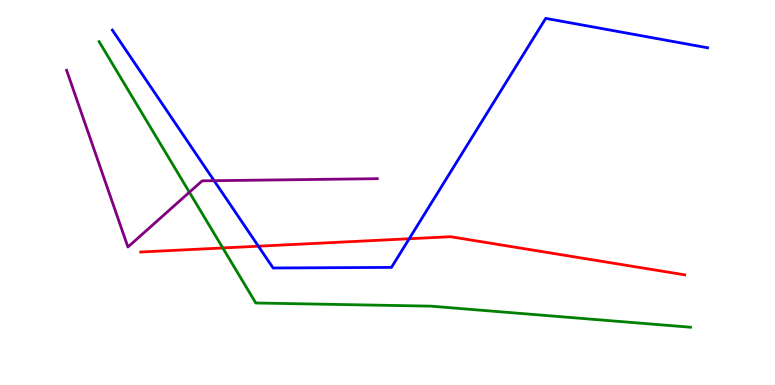[{'lines': ['blue', 'red'], 'intersections': [{'x': 3.33, 'y': 3.61}, {'x': 5.28, 'y': 3.8}]}, {'lines': ['green', 'red'], 'intersections': [{'x': 2.87, 'y': 3.56}]}, {'lines': ['purple', 'red'], 'intersections': []}, {'lines': ['blue', 'green'], 'intersections': []}, {'lines': ['blue', 'purple'], 'intersections': [{'x': 2.76, 'y': 5.31}]}, {'lines': ['green', 'purple'], 'intersections': [{'x': 2.44, 'y': 5.01}]}]